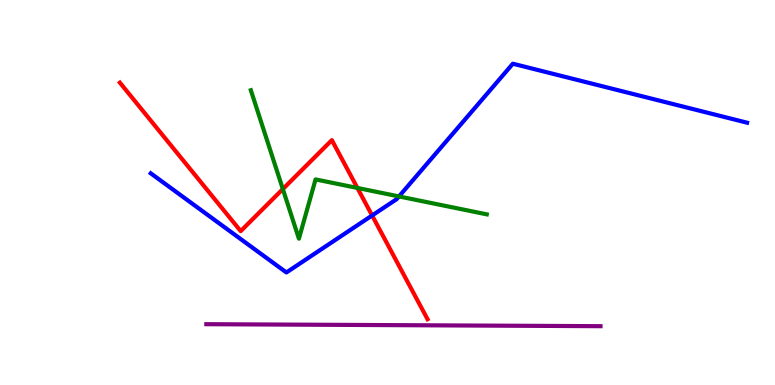[{'lines': ['blue', 'red'], 'intersections': [{'x': 4.8, 'y': 4.4}]}, {'lines': ['green', 'red'], 'intersections': [{'x': 3.65, 'y': 5.09}, {'x': 4.61, 'y': 5.12}]}, {'lines': ['purple', 'red'], 'intersections': []}, {'lines': ['blue', 'green'], 'intersections': [{'x': 5.15, 'y': 4.9}]}, {'lines': ['blue', 'purple'], 'intersections': []}, {'lines': ['green', 'purple'], 'intersections': []}]